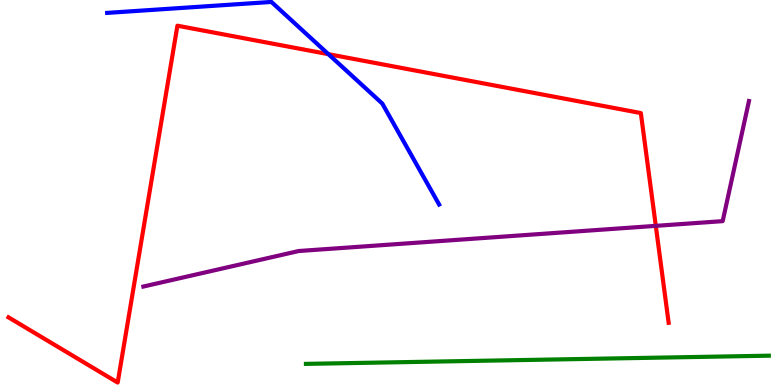[{'lines': ['blue', 'red'], 'intersections': [{'x': 4.24, 'y': 8.59}]}, {'lines': ['green', 'red'], 'intersections': []}, {'lines': ['purple', 'red'], 'intersections': [{'x': 8.46, 'y': 4.13}]}, {'lines': ['blue', 'green'], 'intersections': []}, {'lines': ['blue', 'purple'], 'intersections': []}, {'lines': ['green', 'purple'], 'intersections': []}]